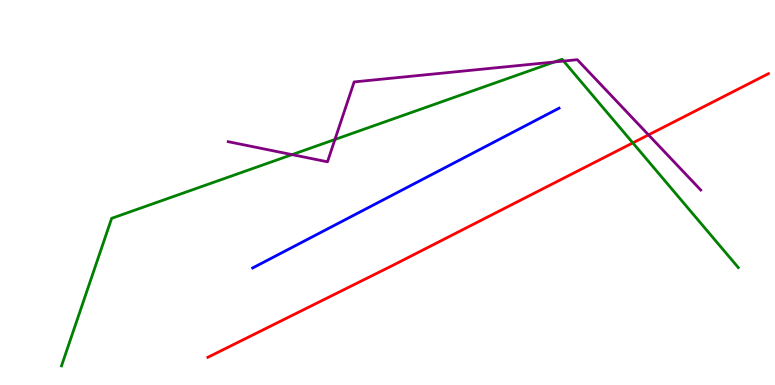[{'lines': ['blue', 'red'], 'intersections': []}, {'lines': ['green', 'red'], 'intersections': [{'x': 8.17, 'y': 6.29}]}, {'lines': ['purple', 'red'], 'intersections': [{'x': 8.37, 'y': 6.5}]}, {'lines': ['blue', 'green'], 'intersections': []}, {'lines': ['blue', 'purple'], 'intersections': []}, {'lines': ['green', 'purple'], 'intersections': [{'x': 3.77, 'y': 5.98}, {'x': 4.32, 'y': 6.38}, {'x': 7.15, 'y': 8.39}, {'x': 7.27, 'y': 8.41}]}]